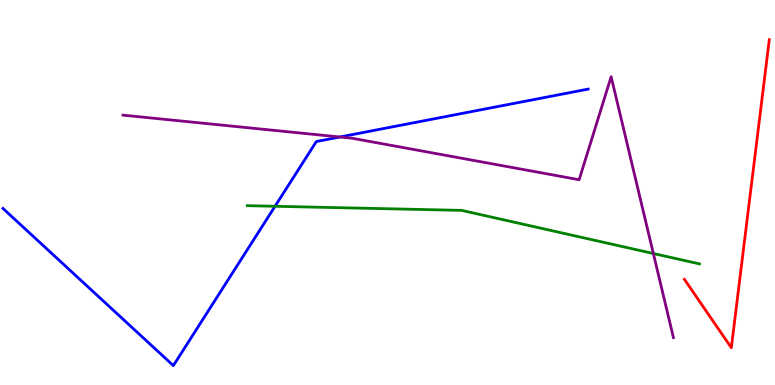[{'lines': ['blue', 'red'], 'intersections': []}, {'lines': ['green', 'red'], 'intersections': []}, {'lines': ['purple', 'red'], 'intersections': []}, {'lines': ['blue', 'green'], 'intersections': [{'x': 3.55, 'y': 4.64}]}, {'lines': ['blue', 'purple'], 'intersections': [{'x': 4.38, 'y': 6.44}]}, {'lines': ['green', 'purple'], 'intersections': [{'x': 8.43, 'y': 3.42}]}]